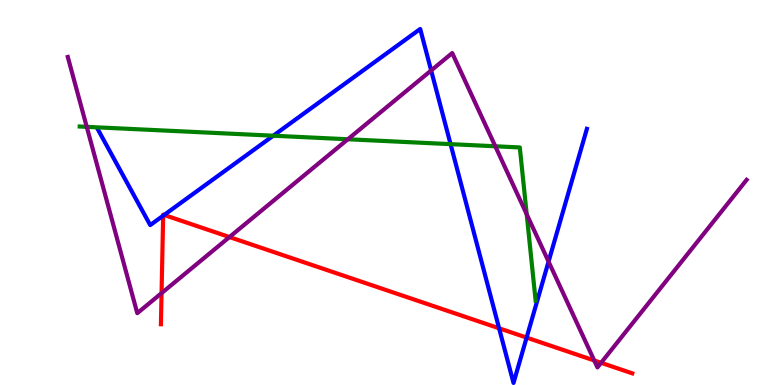[{'lines': ['blue', 'red'], 'intersections': [{'x': 2.11, 'y': 4.4}, {'x': 2.12, 'y': 4.42}, {'x': 6.44, 'y': 1.47}, {'x': 6.79, 'y': 1.23}]}, {'lines': ['green', 'red'], 'intersections': []}, {'lines': ['purple', 'red'], 'intersections': [{'x': 2.08, 'y': 2.39}, {'x': 2.96, 'y': 3.84}, {'x': 7.67, 'y': 0.637}, {'x': 7.76, 'y': 0.577}]}, {'lines': ['blue', 'green'], 'intersections': [{'x': 3.53, 'y': 6.47}, {'x': 5.81, 'y': 6.26}]}, {'lines': ['blue', 'purple'], 'intersections': [{'x': 5.56, 'y': 8.17}, {'x': 7.08, 'y': 3.21}]}, {'lines': ['green', 'purple'], 'intersections': [{'x': 1.12, 'y': 6.71}, {'x': 4.49, 'y': 6.38}, {'x': 6.39, 'y': 6.2}, {'x': 6.8, 'y': 4.43}]}]